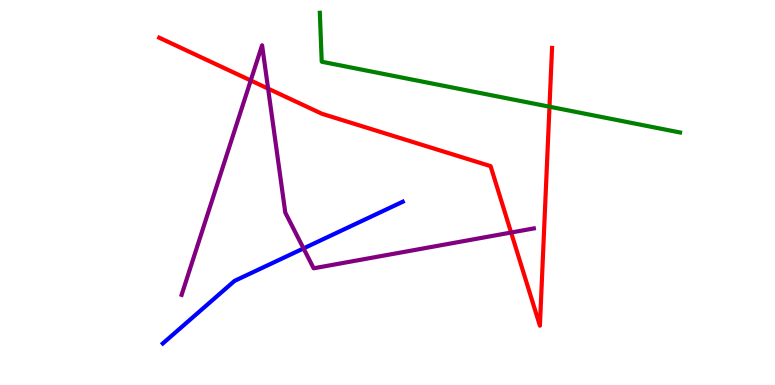[{'lines': ['blue', 'red'], 'intersections': []}, {'lines': ['green', 'red'], 'intersections': [{'x': 7.09, 'y': 7.23}]}, {'lines': ['purple', 'red'], 'intersections': [{'x': 3.24, 'y': 7.91}, {'x': 3.46, 'y': 7.7}, {'x': 6.59, 'y': 3.96}]}, {'lines': ['blue', 'green'], 'intersections': []}, {'lines': ['blue', 'purple'], 'intersections': [{'x': 3.92, 'y': 3.55}]}, {'lines': ['green', 'purple'], 'intersections': []}]